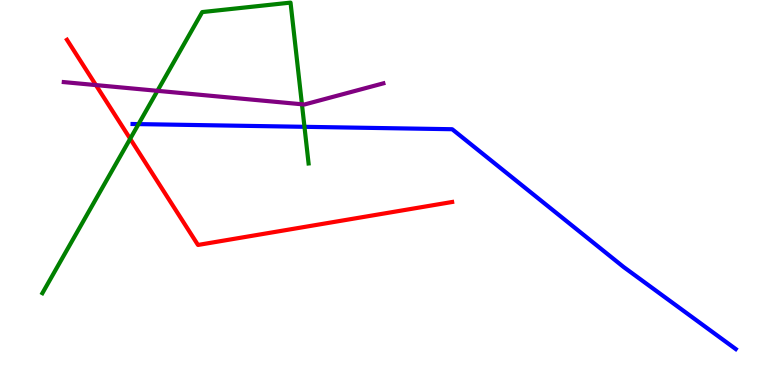[{'lines': ['blue', 'red'], 'intersections': []}, {'lines': ['green', 'red'], 'intersections': [{'x': 1.68, 'y': 6.4}]}, {'lines': ['purple', 'red'], 'intersections': [{'x': 1.24, 'y': 7.79}]}, {'lines': ['blue', 'green'], 'intersections': [{'x': 1.79, 'y': 6.78}, {'x': 3.93, 'y': 6.71}]}, {'lines': ['blue', 'purple'], 'intersections': []}, {'lines': ['green', 'purple'], 'intersections': [{'x': 2.03, 'y': 7.64}, {'x': 3.9, 'y': 7.29}]}]